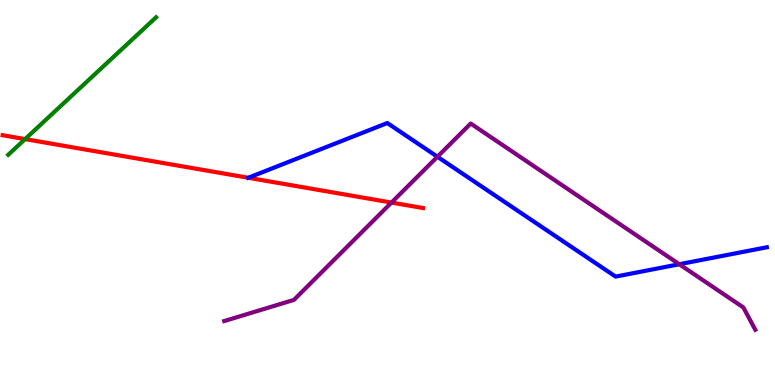[{'lines': ['blue', 'red'], 'intersections': [{'x': 3.2, 'y': 5.38}]}, {'lines': ['green', 'red'], 'intersections': [{'x': 0.324, 'y': 6.39}]}, {'lines': ['purple', 'red'], 'intersections': [{'x': 5.05, 'y': 4.74}]}, {'lines': ['blue', 'green'], 'intersections': []}, {'lines': ['blue', 'purple'], 'intersections': [{'x': 5.64, 'y': 5.93}, {'x': 8.77, 'y': 3.14}]}, {'lines': ['green', 'purple'], 'intersections': []}]